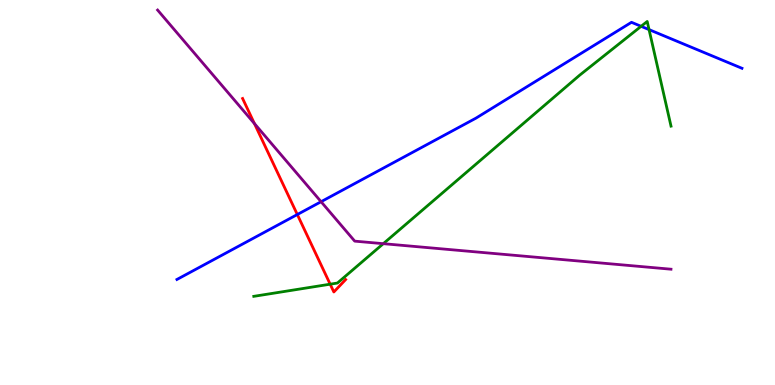[{'lines': ['blue', 'red'], 'intersections': [{'x': 3.84, 'y': 4.43}]}, {'lines': ['green', 'red'], 'intersections': [{'x': 4.26, 'y': 2.62}]}, {'lines': ['purple', 'red'], 'intersections': [{'x': 3.28, 'y': 6.79}]}, {'lines': ['blue', 'green'], 'intersections': [{'x': 8.27, 'y': 9.32}, {'x': 8.37, 'y': 9.23}]}, {'lines': ['blue', 'purple'], 'intersections': [{'x': 4.14, 'y': 4.76}]}, {'lines': ['green', 'purple'], 'intersections': [{'x': 4.95, 'y': 3.67}]}]